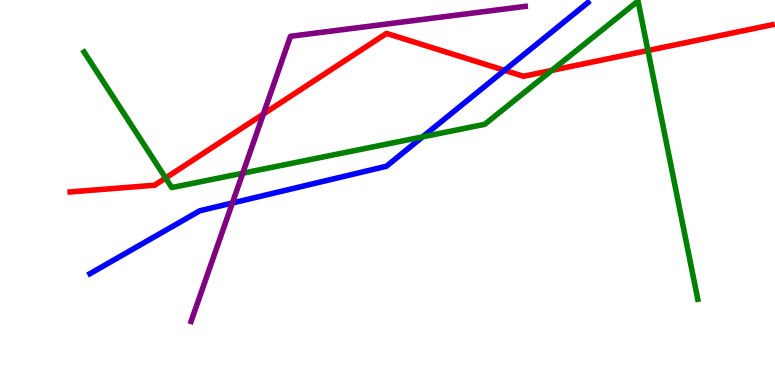[{'lines': ['blue', 'red'], 'intersections': [{'x': 6.51, 'y': 8.17}]}, {'lines': ['green', 'red'], 'intersections': [{'x': 2.14, 'y': 5.38}, {'x': 7.12, 'y': 8.17}, {'x': 8.36, 'y': 8.69}]}, {'lines': ['purple', 'red'], 'intersections': [{'x': 3.4, 'y': 7.04}]}, {'lines': ['blue', 'green'], 'intersections': [{'x': 5.45, 'y': 6.44}]}, {'lines': ['blue', 'purple'], 'intersections': [{'x': 3.0, 'y': 4.73}]}, {'lines': ['green', 'purple'], 'intersections': [{'x': 3.13, 'y': 5.5}]}]